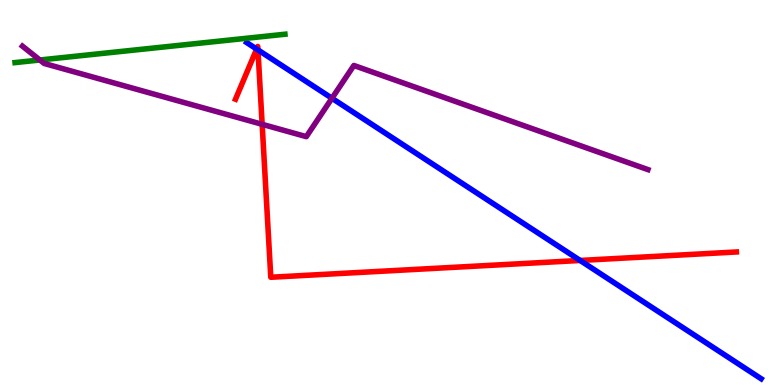[{'lines': ['blue', 'red'], 'intersections': [{'x': 3.31, 'y': 8.73}, {'x': 3.33, 'y': 8.7}, {'x': 7.49, 'y': 3.23}]}, {'lines': ['green', 'red'], 'intersections': []}, {'lines': ['purple', 'red'], 'intersections': [{'x': 3.38, 'y': 6.77}]}, {'lines': ['blue', 'green'], 'intersections': []}, {'lines': ['blue', 'purple'], 'intersections': [{'x': 4.28, 'y': 7.45}]}, {'lines': ['green', 'purple'], 'intersections': [{'x': 0.514, 'y': 8.44}]}]